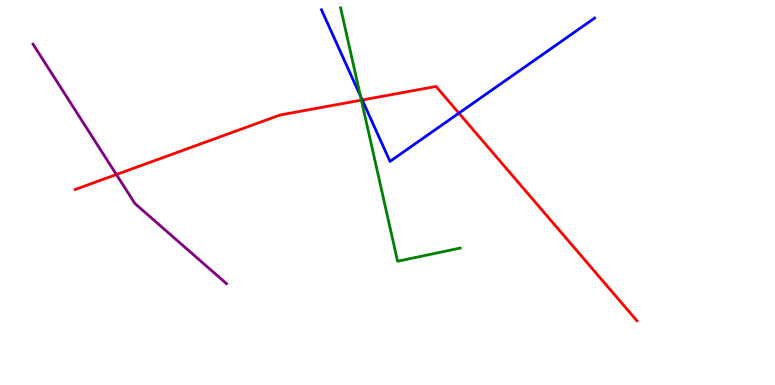[{'lines': ['blue', 'red'], 'intersections': [{'x': 4.67, 'y': 7.4}, {'x': 5.92, 'y': 7.06}]}, {'lines': ['green', 'red'], 'intersections': [{'x': 4.66, 'y': 7.4}]}, {'lines': ['purple', 'red'], 'intersections': [{'x': 1.5, 'y': 5.47}]}, {'lines': ['blue', 'green'], 'intersections': [{'x': 4.65, 'y': 7.51}]}, {'lines': ['blue', 'purple'], 'intersections': []}, {'lines': ['green', 'purple'], 'intersections': []}]